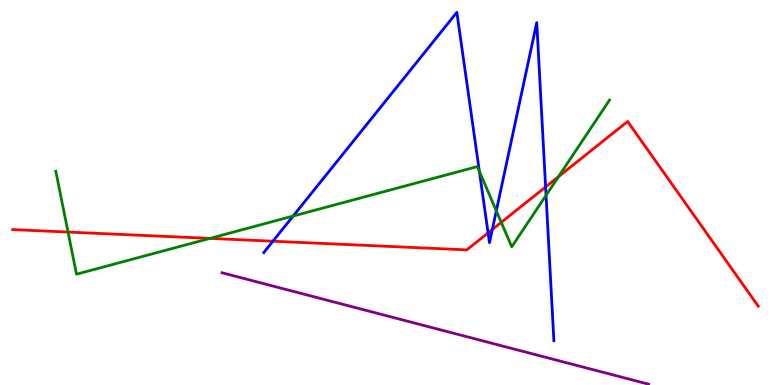[{'lines': ['blue', 'red'], 'intersections': [{'x': 3.52, 'y': 3.73}, {'x': 6.3, 'y': 3.95}, {'x': 6.35, 'y': 4.04}, {'x': 7.04, 'y': 5.14}]}, {'lines': ['green', 'red'], 'intersections': [{'x': 0.878, 'y': 3.97}, {'x': 2.71, 'y': 3.81}, {'x': 6.47, 'y': 4.22}, {'x': 7.21, 'y': 5.41}]}, {'lines': ['purple', 'red'], 'intersections': []}, {'lines': ['blue', 'green'], 'intersections': [{'x': 3.78, 'y': 4.39}, {'x': 6.19, 'y': 5.55}, {'x': 6.4, 'y': 4.52}, {'x': 7.05, 'y': 4.93}]}, {'lines': ['blue', 'purple'], 'intersections': []}, {'lines': ['green', 'purple'], 'intersections': []}]